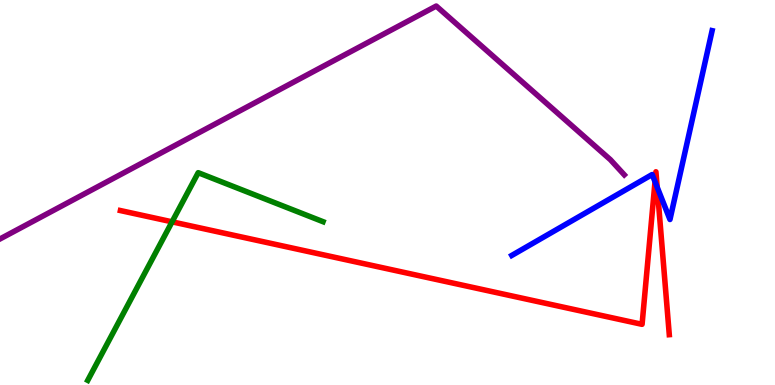[{'lines': ['blue', 'red'], 'intersections': [{'x': 8.45, 'y': 5.28}, {'x': 8.48, 'y': 5.14}]}, {'lines': ['green', 'red'], 'intersections': [{'x': 2.22, 'y': 4.24}]}, {'lines': ['purple', 'red'], 'intersections': []}, {'lines': ['blue', 'green'], 'intersections': []}, {'lines': ['blue', 'purple'], 'intersections': []}, {'lines': ['green', 'purple'], 'intersections': []}]